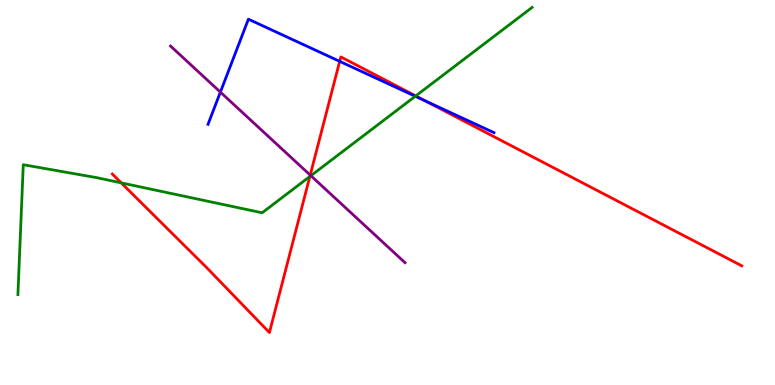[{'lines': ['blue', 'red'], 'intersections': [{'x': 4.38, 'y': 8.41}, {'x': 5.49, 'y': 7.38}]}, {'lines': ['green', 'red'], 'intersections': [{'x': 1.56, 'y': 5.25}, {'x': 4.0, 'y': 5.42}, {'x': 5.36, 'y': 7.51}]}, {'lines': ['purple', 'red'], 'intersections': [{'x': 4.0, 'y': 5.45}]}, {'lines': ['blue', 'green'], 'intersections': [{'x': 5.36, 'y': 7.5}]}, {'lines': ['blue', 'purple'], 'intersections': [{'x': 2.84, 'y': 7.61}]}, {'lines': ['green', 'purple'], 'intersections': [{'x': 4.01, 'y': 5.44}]}]